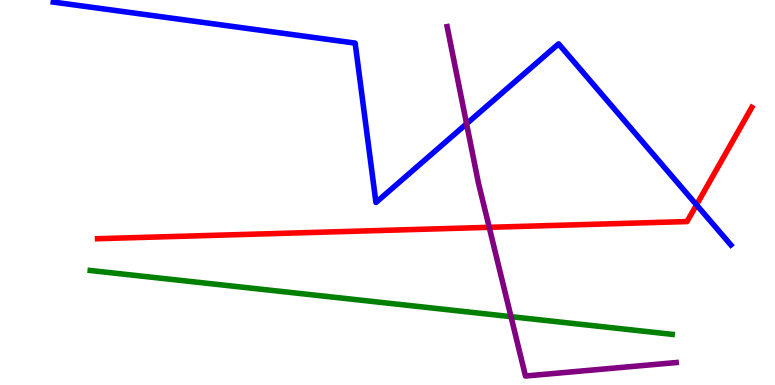[{'lines': ['blue', 'red'], 'intersections': [{'x': 8.99, 'y': 4.68}]}, {'lines': ['green', 'red'], 'intersections': []}, {'lines': ['purple', 'red'], 'intersections': [{'x': 6.31, 'y': 4.1}]}, {'lines': ['blue', 'green'], 'intersections': []}, {'lines': ['blue', 'purple'], 'intersections': [{'x': 6.02, 'y': 6.79}]}, {'lines': ['green', 'purple'], 'intersections': [{'x': 6.59, 'y': 1.78}]}]